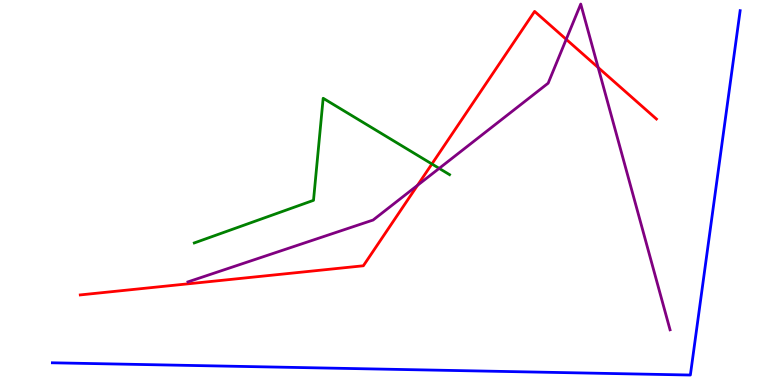[{'lines': ['blue', 'red'], 'intersections': []}, {'lines': ['green', 'red'], 'intersections': [{'x': 5.57, 'y': 5.74}]}, {'lines': ['purple', 'red'], 'intersections': [{'x': 5.39, 'y': 5.19}, {'x': 7.31, 'y': 8.98}, {'x': 7.72, 'y': 8.25}]}, {'lines': ['blue', 'green'], 'intersections': []}, {'lines': ['blue', 'purple'], 'intersections': []}, {'lines': ['green', 'purple'], 'intersections': [{'x': 5.67, 'y': 5.63}]}]